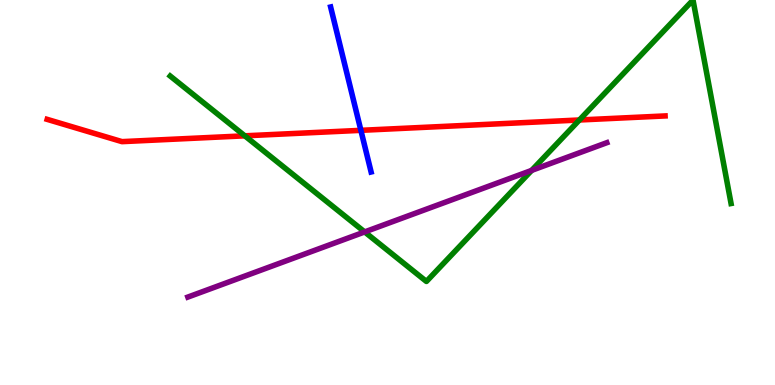[{'lines': ['blue', 'red'], 'intersections': [{'x': 4.66, 'y': 6.61}]}, {'lines': ['green', 'red'], 'intersections': [{'x': 3.16, 'y': 6.47}, {'x': 7.48, 'y': 6.88}]}, {'lines': ['purple', 'red'], 'intersections': []}, {'lines': ['blue', 'green'], 'intersections': []}, {'lines': ['blue', 'purple'], 'intersections': []}, {'lines': ['green', 'purple'], 'intersections': [{'x': 4.71, 'y': 3.98}, {'x': 6.86, 'y': 5.57}]}]